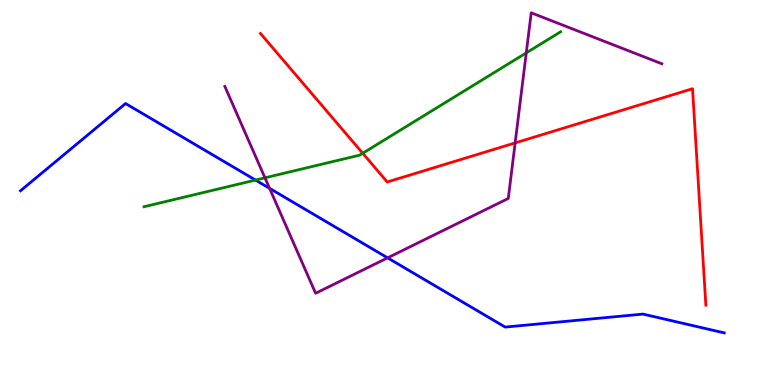[{'lines': ['blue', 'red'], 'intersections': []}, {'lines': ['green', 'red'], 'intersections': [{'x': 4.68, 'y': 6.02}]}, {'lines': ['purple', 'red'], 'intersections': [{'x': 6.65, 'y': 6.29}]}, {'lines': ['blue', 'green'], 'intersections': [{'x': 3.3, 'y': 5.32}]}, {'lines': ['blue', 'purple'], 'intersections': [{'x': 3.48, 'y': 5.11}, {'x': 5.0, 'y': 3.3}]}, {'lines': ['green', 'purple'], 'intersections': [{'x': 3.42, 'y': 5.38}, {'x': 6.79, 'y': 8.63}]}]